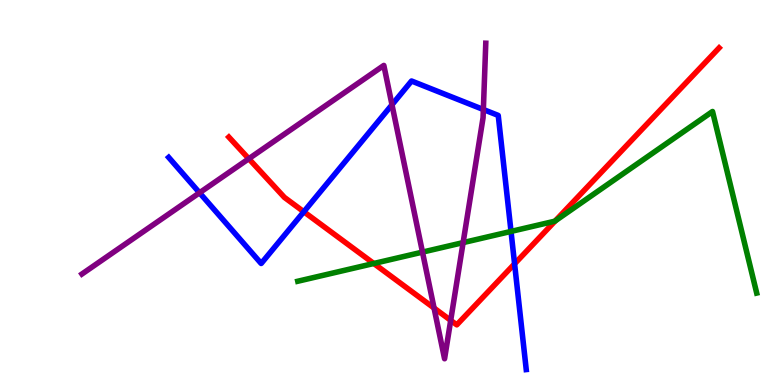[{'lines': ['blue', 'red'], 'intersections': [{'x': 3.92, 'y': 4.5}, {'x': 6.64, 'y': 3.15}]}, {'lines': ['green', 'red'], 'intersections': [{'x': 4.82, 'y': 3.16}, {'x': 7.16, 'y': 4.26}]}, {'lines': ['purple', 'red'], 'intersections': [{'x': 3.21, 'y': 5.88}, {'x': 5.6, 'y': 2.0}, {'x': 5.82, 'y': 1.68}]}, {'lines': ['blue', 'green'], 'intersections': [{'x': 6.59, 'y': 3.99}]}, {'lines': ['blue', 'purple'], 'intersections': [{'x': 2.57, 'y': 4.99}, {'x': 5.06, 'y': 7.28}, {'x': 6.24, 'y': 7.16}]}, {'lines': ['green', 'purple'], 'intersections': [{'x': 5.45, 'y': 3.45}, {'x': 5.98, 'y': 3.7}]}]